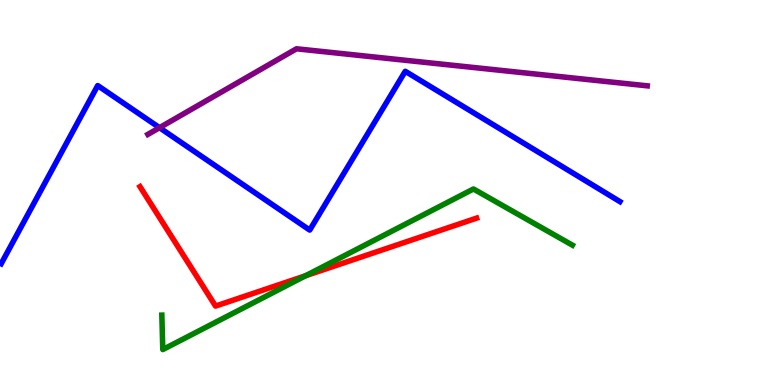[{'lines': ['blue', 'red'], 'intersections': []}, {'lines': ['green', 'red'], 'intersections': [{'x': 3.94, 'y': 2.84}]}, {'lines': ['purple', 'red'], 'intersections': []}, {'lines': ['blue', 'green'], 'intersections': []}, {'lines': ['blue', 'purple'], 'intersections': [{'x': 2.06, 'y': 6.68}]}, {'lines': ['green', 'purple'], 'intersections': []}]